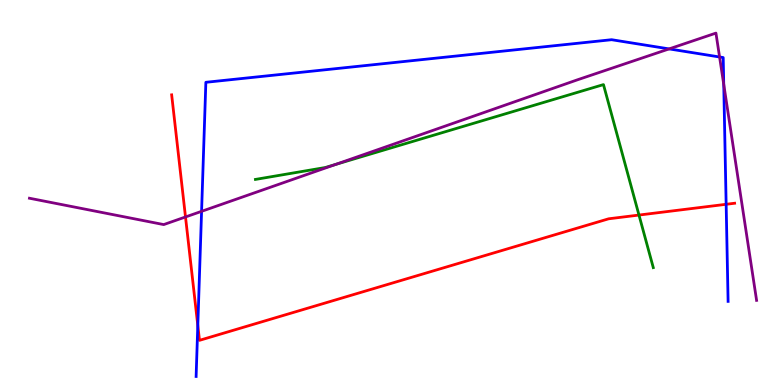[{'lines': ['blue', 'red'], 'intersections': [{'x': 2.55, 'y': 1.55}, {'x': 9.37, 'y': 4.69}]}, {'lines': ['green', 'red'], 'intersections': [{'x': 8.24, 'y': 4.41}]}, {'lines': ['purple', 'red'], 'intersections': [{'x': 2.39, 'y': 4.36}]}, {'lines': ['blue', 'green'], 'intersections': []}, {'lines': ['blue', 'purple'], 'intersections': [{'x': 2.6, 'y': 4.51}, {'x': 8.63, 'y': 8.73}, {'x': 9.28, 'y': 8.52}, {'x': 9.34, 'y': 7.81}]}, {'lines': ['green', 'purple'], 'intersections': [{'x': 4.33, 'y': 5.73}]}]